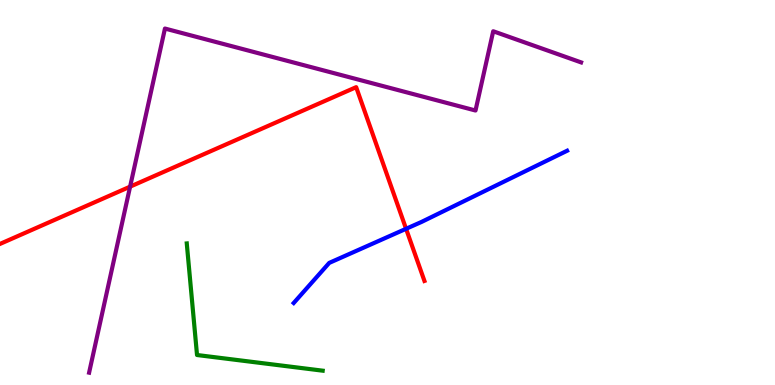[{'lines': ['blue', 'red'], 'intersections': [{'x': 5.24, 'y': 4.06}]}, {'lines': ['green', 'red'], 'intersections': []}, {'lines': ['purple', 'red'], 'intersections': [{'x': 1.68, 'y': 5.15}]}, {'lines': ['blue', 'green'], 'intersections': []}, {'lines': ['blue', 'purple'], 'intersections': []}, {'lines': ['green', 'purple'], 'intersections': []}]